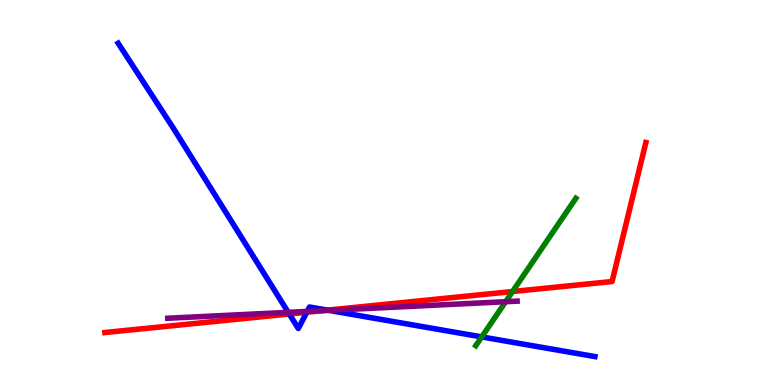[{'lines': ['blue', 'red'], 'intersections': [{'x': 3.73, 'y': 1.84}, {'x': 3.96, 'y': 1.89}, {'x': 4.23, 'y': 1.94}]}, {'lines': ['green', 'red'], 'intersections': [{'x': 6.61, 'y': 2.43}]}, {'lines': ['purple', 'red'], 'intersections': [{'x': 4.16, 'y': 1.93}]}, {'lines': ['blue', 'green'], 'intersections': [{'x': 6.22, 'y': 1.25}]}, {'lines': ['blue', 'purple'], 'intersections': [{'x': 3.72, 'y': 1.89}, {'x': 3.96, 'y': 1.91}, {'x': 4.24, 'y': 1.94}]}, {'lines': ['green', 'purple'], 'intersections': [{'x': 6.52, 'y': 2.16}]}]